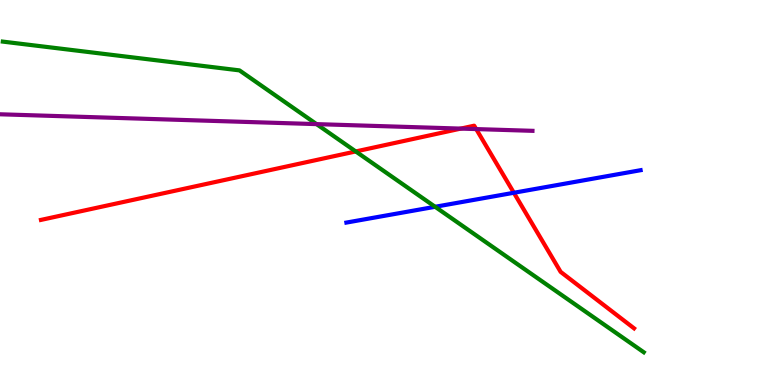[{'lines': ['blue', 'red'], 'intersections': [{'x': 6.63, 'y': 4.99}]}, {'lines': ['green', 'red'], 'intersections': [{'x': 4.59, 'y': 6.07}]}, {'lines': ['purple', 'red'], 'intersections': [{'x': 5.95, 'y': 6.66}, {'x': 6.14, 'y': 6.65}]}, {'lines': ['blue', 'green'], 'intersections': [{'x': 5.61, 'y': 4.63}]}, {'lines': ['blue', 'purple'], 'intersections': []}, {'lines': ['green', 'purple'], 'intersections': [{'x': 4.08, 'y': 6.78}]}]